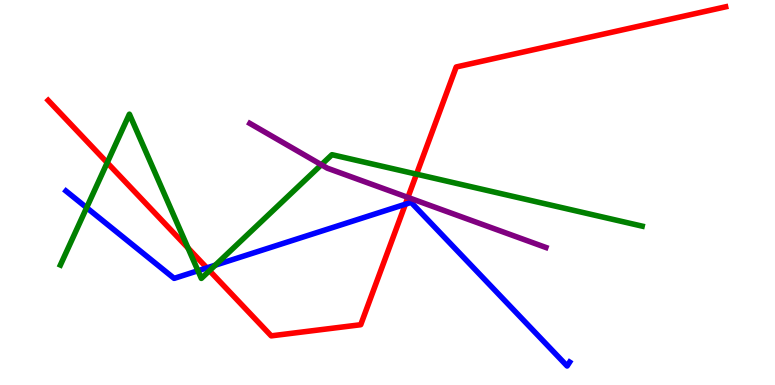[{'lines': ['blue', 'red'], 'intersections': [{'x': 2.67, 'y': 3.04}, {'x': 5.23, 'y': 4.7}]}, {'lines': ['green', 'red'], 'intersections': [{'x': 1.38, 'y': 5.77}, {'x': 2.43, 'y': 3.56}, {'x': 2.7, 'y': 2.97}, {'x': 5.37, 'y': 5.48}]}, {'lines': ['purple', 'red'], 'intersections': [{'x': 5.26, 'y': 4.87}]}, {'lines': ['blue', 'green'], 'intersections': [{'x': 1.12, 'y': 4.61}, {'x': 2.55, 'y': 2.97}, {'x': 2.78, 'y': 3.11}]}, {'lines': ['blue', 'purple'], 'intersections': []}, {'lines': ['green', 'purple'], 'intersections': [{'x': 4.15, 'y': 5.72}]}]